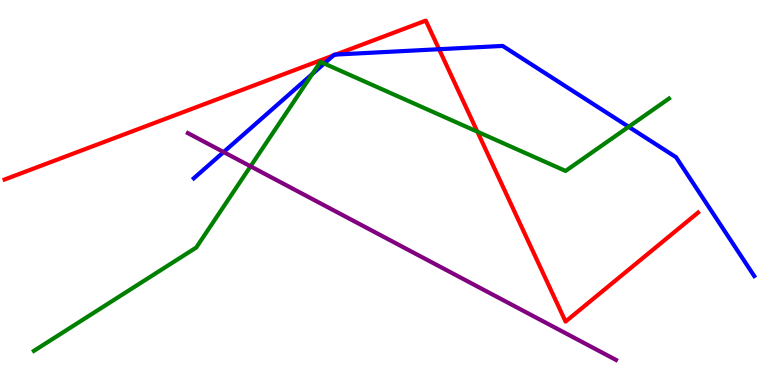[{'lines': ['blue', 'red'], 'intersections': [{'x': 4.3, 'y': 8.56}, {'x': 4.33, 'y': 8.58}, {'x': 5.67, 'y': 8.72}]}, {'lines': ['green', 'red'], 'intersections': [{'x': 6.16, 'y': 6.58}]}, {'lines': ['purple', 'red'], 'intersections': []}, {'lines': ['blue', 'green'], 'intersections': [{'x': 4.03, 'y': 8.08}, {'x': 4.18, 'y': 8.35}, {'x': 8.11, 'y': 6.71}]}, {'lines': ['blue', 'purple'], 'intersections': [{'x': 2.89, 'y': 6.05}]}, {'lines': ['green', 'purple'], 'intersections': [{'x': 3.23, 'y': 5.68}]}]